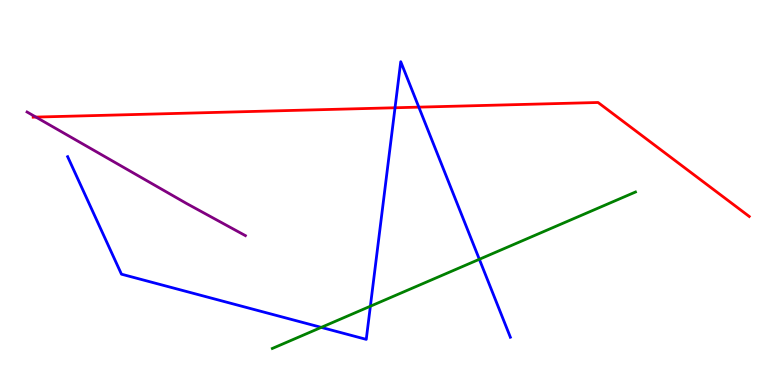[{'lines': ['blue', 'red'], 'intersections': [{'x': 5.1, 'y': 7.2}, {'x': 5.4, 'y': 7.22}]}, {'lines': ['green', 'red'], 'intersections': []}, {'lines': ['purple', 'red'], 'intersections': [{'x': 0.463, 'y': 6.96}]}, {'lines': ['blue', 'green'], 'intersections': [{'x': 4.15, 'y': 1.5}, {'x': 4.78, 'y': 2.05}, {'x': 6.19, 'y': 3.27}]}, {'lines': ['blue', 'purple'], 'intersections': []}, {'lines': ['green', 'purple'], 'intersections': []}]